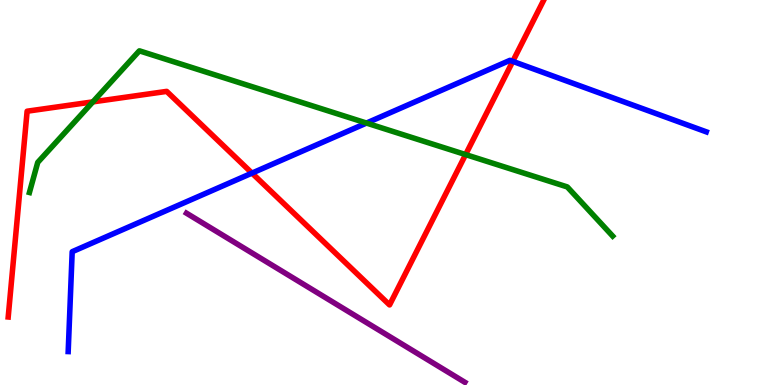[{'lines': ['blue', 'red'], 'intersections': [{'x': 3.25, 'y': 5.5}, {'x': 6.62, 'y': 8.41}]}, {'lines': ['green', 'red'], 'intersections': [{'x': 1.2, 'y': 7.35}, {'x': 6.01, 'y': 5.98}]}, {'lines': ['purple', 'red'], 'intersections': []}, {'lines': ['blue', 'green'], 'intersections': [{'x': 4.73, 'y': 6.8}]}, {'lines': ['blue', 'purple'], 'intersections': []}, {'lines': ['green', 'purple'], 'intersections': []}]